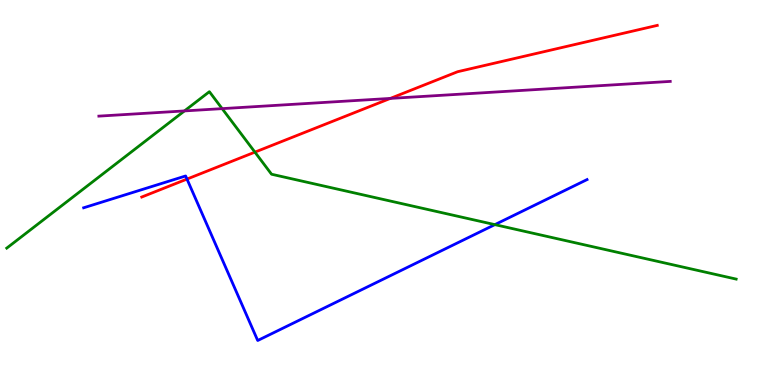[{'lines': ['blue', 'red'], 'intersections': [{'x': 2.41, 'y': 5.35}]}, {'lines': ['green', 'red'], 'intersections': [{'x': 3.29, 'y': 6.05}]}, {'lines': ['purple', 'red'], 'intersections': [{'x': 5.04, 'y': 7.44}]}, {'lines': ['blue', 'green'], 'intersections': [{'x': 6.39, 'y': 4.17}]}, {'lines': ['blue', 'purple'], 'intersections': []}, {'lines': ['green', 'purple'], 'intersections': [{'x': 2.38, 'y': 7.12}, {'x': 2.87, 'y': 7.18}]}]